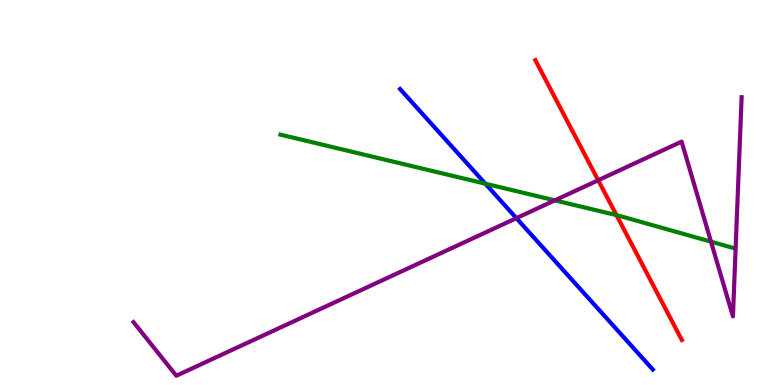[{'lines': ['blue', 'red'], 'intersections': []}, {'lines': ['green', 'red'], 'intersections': [{'x': 7.95, 'y': 4.41}]}, {'lines': ['purple', 'red'], 'intersections': [{'x': 7.72, 'y': 5.32}]}, {'lines': ['blue', 'green'], 'intersections': [{'x': 6.26, 'y': 5.23}]}, {'lines': ['blue', 'purple'], 'intersections': [{'x': 6.66, 'y': 4.33}]}, {'lines': ['green', 'purple'], 'intersections': [{'x': 7.16, 'y': 4.8}, {'x': 9.17, 'y': 3.72}]}]